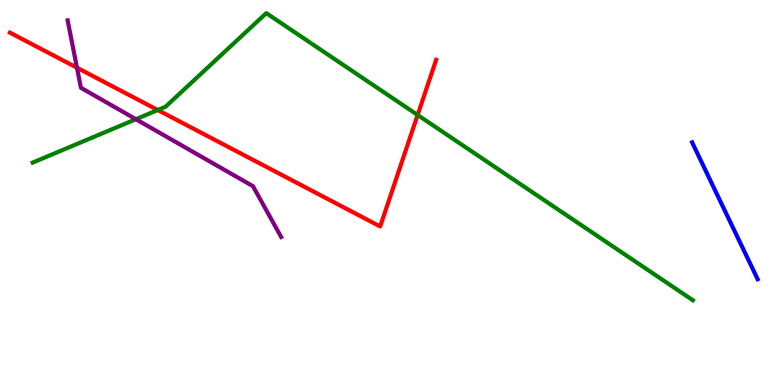[{'lines': ['blue', 'red'], 'intersections': []}, {'lines': ['green', 'red'], 'intersections': [{'x': 2.04, 'y': 7.14}, {'x': 5.39, 'y': 7.01}]}, {'lines': ['purple', 'red'], 'intersections': [{'x': 0.993, 'y': 8.24}]}, {'lines': ['blue', 'green'], 'intersections': []}, {'lines': ['blue', 'purple'], 'intersections': []}, {'lines': ['green', 'purple'], 'intersections': [{'x': 1.75, 'y': 6.9}]}]